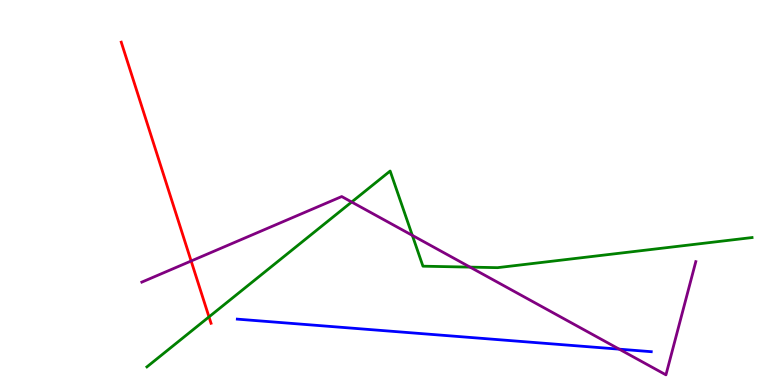[{'lines': ['blue', 'red'], 'intersections': []}, {'lines': ['green', 'red'], 'intersections': [{'x': 2.7, 'y': 1.77}]}, {'lines': ['purple', 'red'], 'intersections': [{'x': 2.47, 'y': 3.22}]}, {'lines': ['blue', 'green'], 'intersections': []}, {'lines': ['blue', 'purple'], 'intersections': [{'x': 7.99, 'y': 0.931}]}, {'lines': ['green', 'purple'], 'intersections': [{'x': 4.54, 'y': 4.75}, {'x': 5.32, 'y': 3.89}, {'x': 6.07, 'y': 3.06}]}]